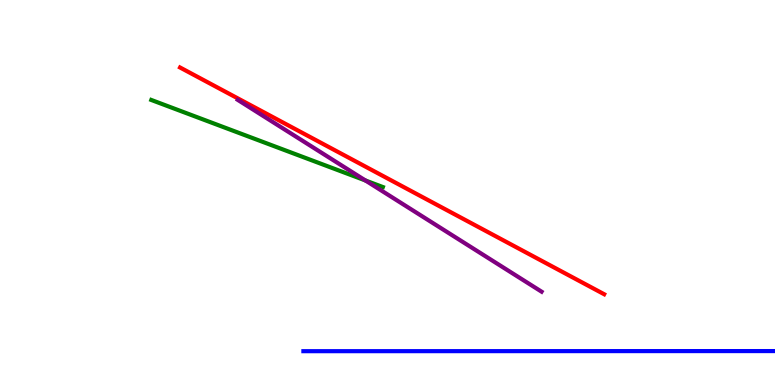[{'lines': ['blue', 'red'], 'intersections': []}, {'lines': ['green', 'red'], 'intersections': []}, {'lines': ['purple', 'red'], 'intersections': []}, {'lines': ['blue', 'green'], 'intersections': []}, {'lines': ['blue', 'purple'], 'intersections': []}, {'lines': ['green', 'purple'], 'intersections': [{'x': 4.72, 'y': 5.31}]}]